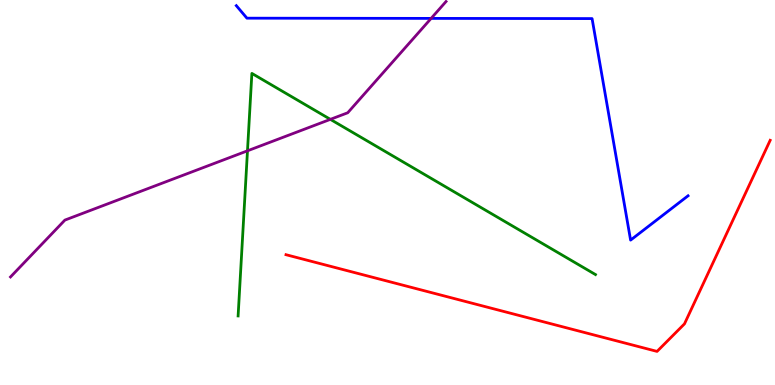[{'lines': ['blue', 'red'], 'intersections': []}, {'lines': ['green', 'red'], 'intersections': []}, {'lines': ['purple', 'red'], 'intersections': []}, {'lines': ['blue', 'green'], 'intersections': []}, {'lines': ['blue', 'purple'], 'intersections': [{'x': 5.56, 'y': 9.52}]}, {'lines': ['green', 'purple'], 'intersections': [{'x': 3.19, 'y': 6.08}, {'x': 4.26, 'y': 6.9}]}]